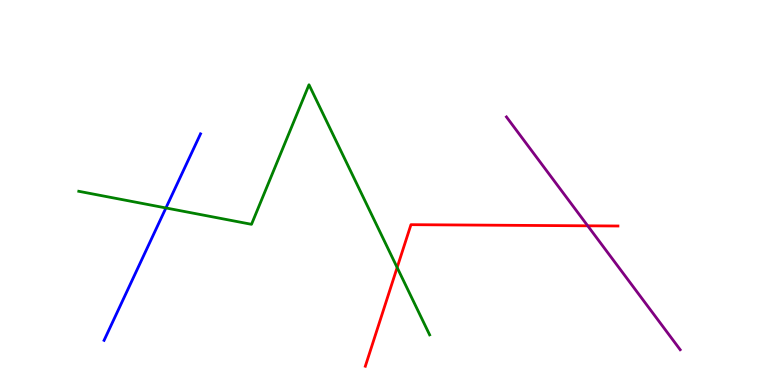[{'lines': ['blue', 'red'], 'intersections': []}, {'lines': ['green', 'red'], 'intersections': [{'x': 5.12, 'y': 3.05}]}, {'lines': ['purple', 'red'], 'intersections': [{'x': 7.58, 'y': 4.13}]}, {'lines': ['blue', 'green'], 'intersections': [{'x': 2.14, 'y': 4.6}]}, {'lines': ['blue', 'purple'], 'intersections': []}, {'lines': ['green', 'purple'], 'intersections': []}]